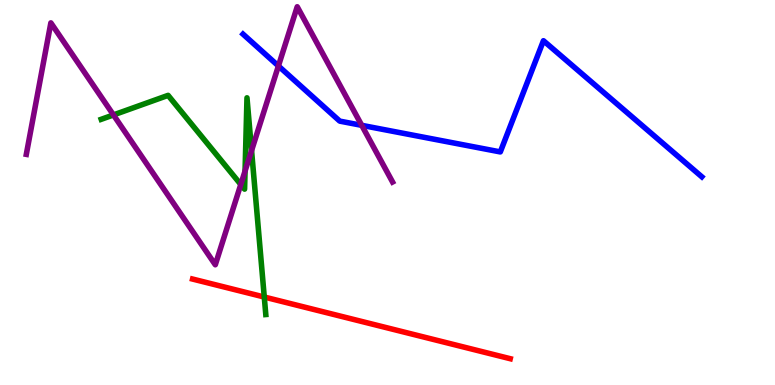[{'lines': ['blue', 'red'], 'intersections': []}, {'lines': ['green', 'red'], 'intersections': [{'x': 3.41, 'y': 2.28}]}, {'lines': ['purple', 'red'], 'intersections': []}, {'lines': ['blue', 'green'], 'intersections': []}, {'lines': ['blue', 'purple'], 'intersections': [{'x': 3.59, 'y': 8.29}, {'x': 4.67, 'y': 6.74}]}, {'lines': ['green', 'purple'], 'intersections': [{'x': 1.46, 'y': 7.01}, {'x': 3.11, 'y': 5.21}, {'x': 3.16, 'y': 5.56}, {'x': 3.25, 'y': 6.09}]}]